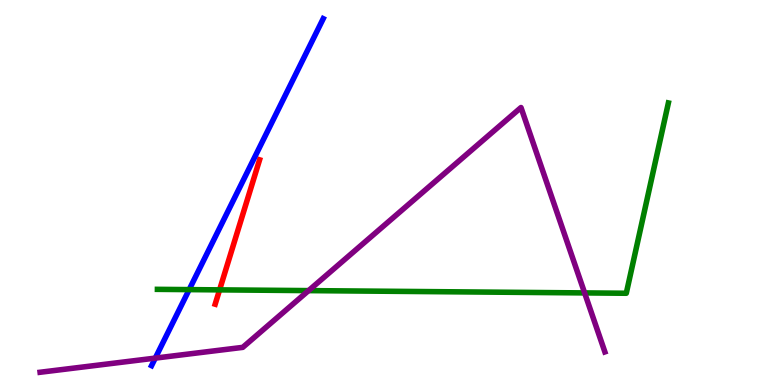[{'lines': ['blue', 'red'], 'intersections': []}, {'lines': ['green', 'red'], 'intersections': [{'x': 2.83, 'y': 2.47}]}, {'lines': ['purple', 'red'], 'intersections': []}, {'lines': ['blue', 'green'], 'intersections': [{'x': 2.44, 'y': 2.48}]}, {'lines': ['blue', 'purple'], 'intersections': [{'x': 2.0, 'y': 0.698}]}, {'lines': ['green', 'purple'], 'intersections': [{'x': 3.98, 'y': 2.45}, {'x': 7.54, 'y': 2.39}]}]